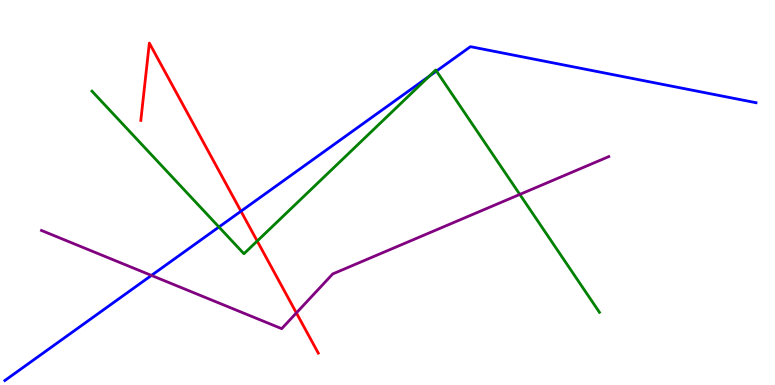[{'lines': ['blue', 'red'], 'intersections': [{'x': 3.11, 'y': 4.51}]}, {'lines': ['green', 'red'], 'intersections': [{'x': 3.32, 'y': 3.74}]}, {'lines': ['purple', 'red'], 'intersections': [{'x': 3.82, 'y': 1.87}]}, {'lines': ['blue', 'green'], 'intersections': [{'x': 2.83, 'y': 4.1}, {'x': 5.54, 'y': 8.02}, {'x': 5.63, 'y': 8.15}]}, {'lines': ['blue', 'purple'], 'intersections': [{'x': 1.95, 'y': 2.85}]}, {'lines': ['green', 'purple'], 'intersections': [{'x': 6.71, 'y': 4.95}]}]